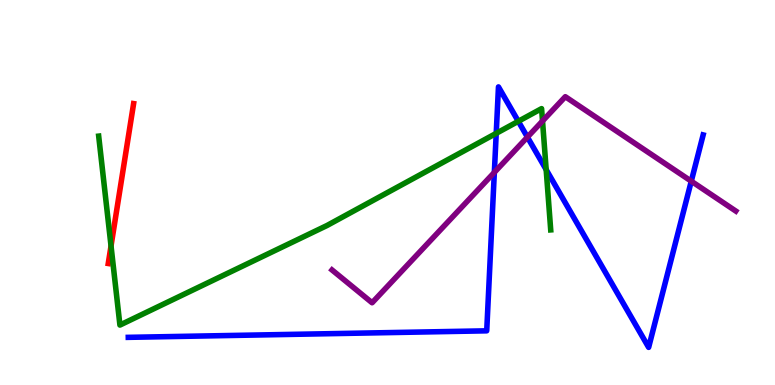[{'lines': ['blue', 'red'], 'intersections': []}, {'lines': ['green', 'red'], 'intersections': [{'x': 1.43, 'y': 3.61}]}, {'lines': ['purple', 'red'], 'intersections': []}, {'lines': ['blue', 'green'], 'intersections': [{'x': 6.4, 'y': 6.54}, {'x': 6.69, 'y': 6.85}, {'x': 7.05, 'y': 5.59}]}, {'lines': ['blue', 'purple'], 'intersections': [{'x': 6.38, 'y': 5.52}, {'x': 6.81, 'y': 6.44}, {'x': 8.92, 'y': 5.29}]}, {'lines': ['green', 'purple'], 'intersections': [{'x': 7.0, 'y': 6.86}]}]